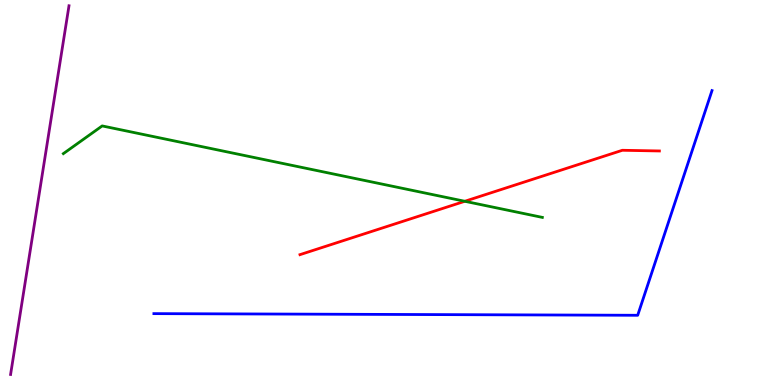[{'lines': ['blue', 'red'], 'intersections': []}, {'lines': ['green', 'red'], 'intersections': [{'x': 6.0, 'y': 4.77}]}, {'lines': ['purple', 'red'], 'intersections': []}, {'lines': ['blue', 'green'], 'intersections': []}, {'lines': ['blue', 'purple'], 'intersections': []}, {'lines': ['green', 'purple'], 'intersections': []}]